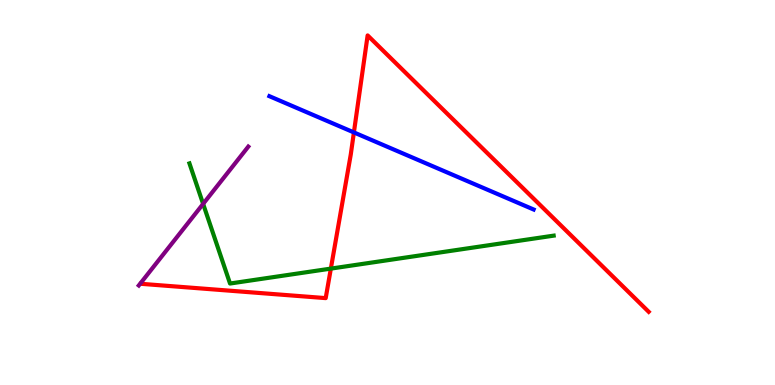[{'lines': ['blue', 'red'], 'intersections': [{'x': 4.57, 'y': 6.56}]}, {'lines': ['green', 'red'], 'intersections': [{'x': 4.27, 'y': 3.02}]}, {'lines': ['purple', 'red'], 'intersections': []}, {'lines': ['blue', 'green'], 'intersections': []}, {'lines': ['blue', 'purple'], 'intersections': []}, {'lines': ['green', 'purple'], 'intersections': [{'x': 2.62, 'y': 4.7}]}]